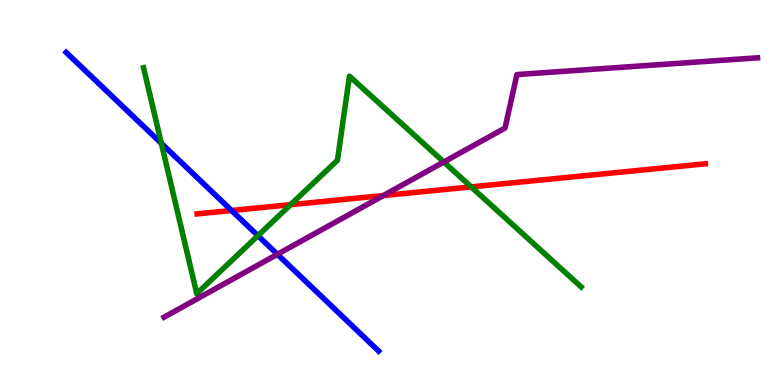[{'lines': ['blue', 'red'], 'intersections': [{'x': 2.99, 'y': 4.53}]}, {'lines': ['green', 'red'], 'intersections': [{'x': 3.75, 'y': 4.68}, {'x': 6.08, 'y': 5.15}]}, {'lines': ['purple', 'red'], 'intersections': [{'x': 4.95, 'y': 4.92}]}, {'lines': ['blue', 'green'], 'intersections': [{'x': 2.08, 'y': 6.28}, {'x': 3.33, 'y': 3.88}]}, {'lines': ['blue', 'purple'], 'intersections': [{'x': 3.58, 'y': 3.39}]}, {'lines': ['green', 'purple'], 'intersections': [{'x': 5.73, 'y': 5.79}]}]